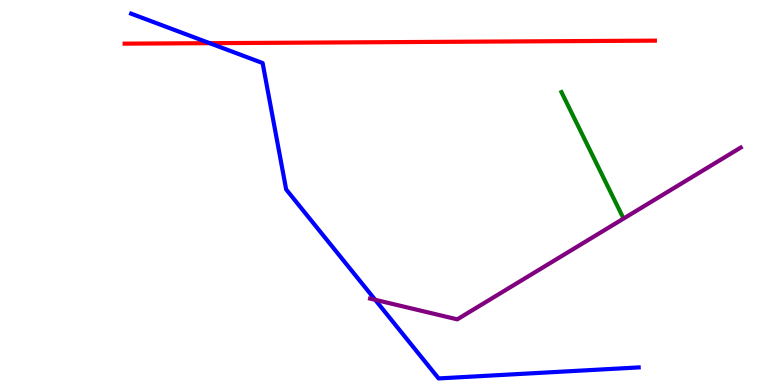[{'lines': ['blue', 'red'], 'intersections': [{'x': 2.71, 'y': 8.88}]}, {'lines': ['green', 'red'], 'intersections': []}, {'lines': ['purple', 'red'], 'intersections': []}, {'lines': ['blue', 'green'], 'intersections': []}, {'lines': ['blue', 'purple'], 'intersections': [{'x': 4.84, 'y': 2.21}]}, {'lines': ['green', 'purple'], 'intersections': []}]